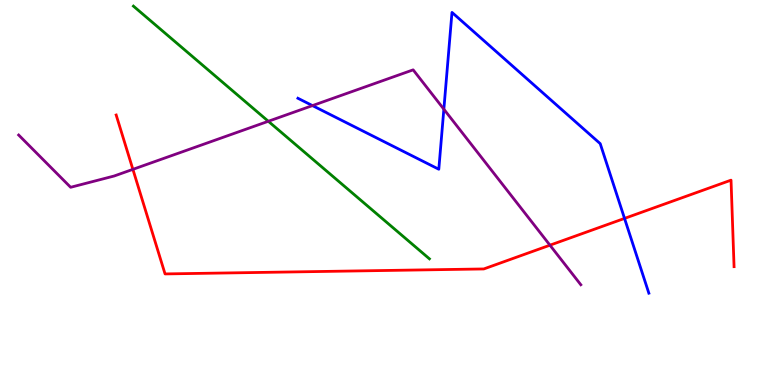[{'lines': ['blue', 'red'], 'intersections': [{'x': 8.06, 'y': 4.33}]}, {'lines': ['green', 'red'], 'intersections': []}, {'lines': ['purple', 'red'], 'intersections': [{'x': 1.71, 'y': 5.6}, {'x': 7.1, 'y': 3.63}]}, {'lines': ['blue', 'green'], 'intersections': []}, {'lines': ['blue', 'purple'], 'intersections': [{'x': 4.03, 'y': 7.26}, {'x': 5.73, 'y': 7.16}]}, {'lines': ['green', 'purple'], 'intersections': [{'x': 3.46, 'y': 6.85}]}]